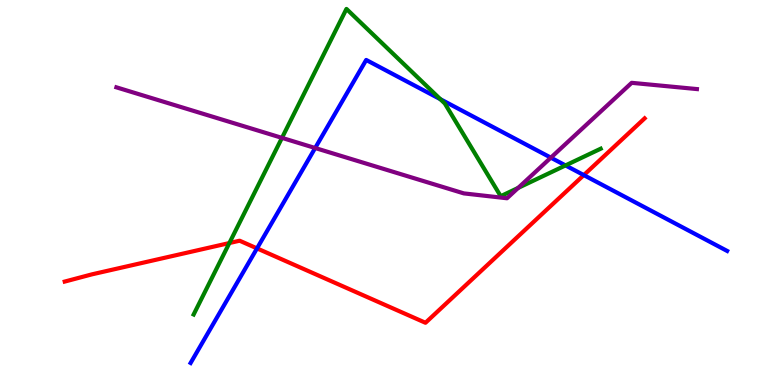[{'lines': ['blue', 'red'], 'intersections': [{'x': 3.32, 'y': 3.55}, {'x': 7.53, 'y': 5.45}]}, {'lines': ['green', 'red'], 'intersections': [{'x': 2.96, 'y': 3.69}]}, {'lines': ['purple', 'red'], 'intersections': []}, {'lines': ['blue', 'green'], 'intersections': [{'x': 5.68, 'y': 7.42}, {'x': 7.3, 'y': 5.7}]}, {'lines': ['blue', 'purple'], 'intersections': [{'x': 4.07, 'y': 6.16}, {'x': 7.11, 'y': 5.91}]}, {'lines': ['green', 'purple'], 'intersections': [{'x': 3.64, 'y': 6.42}, {'x': 6.69, 'y': 5.12}]}]